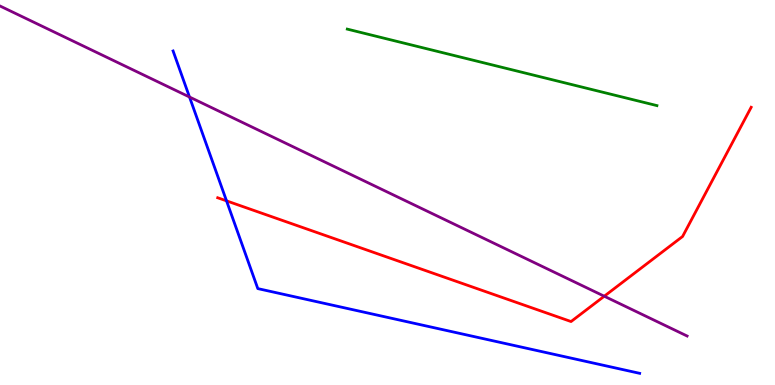[{'lines': ['blue', 'red'], 'intersections': [{'x': 2.92, 'y': 4.78}]}, {'lines': ['green', 'red'], 'intersections': []}, {'lines': ['purple', 'red'], 'intersections': [{'x': 7.8, 'y': 2.31}]}, {'lines': ['blue', 'green'], 'intersections': []}, {'lines': ['blue', 'purple'], 'intersections': [{'x': 2.45, 'y': 7.48}]}, {'lines': ['green', 'purple'], 'intersections': []}]